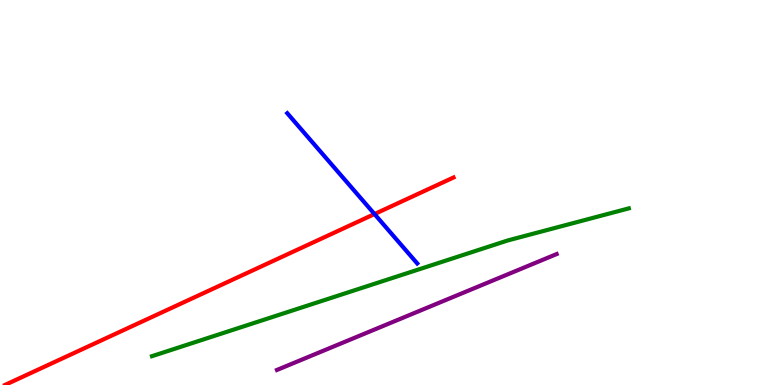[{'lines': ['blue', 'red'], 'intersections': [{'x': 4.83, 'y': 4.44}]}, {'lines': ['green', 'red'], 'intersections': []}, {'lines': ['purple', 'red'], 'intersections': []}, {'lines': ['blue', 'green'], 'intersections': []}, {'lines': ['blue', 'purple'], 'intersections': []}, {'lines': ['green', 'purple'], 'intersections': []}]